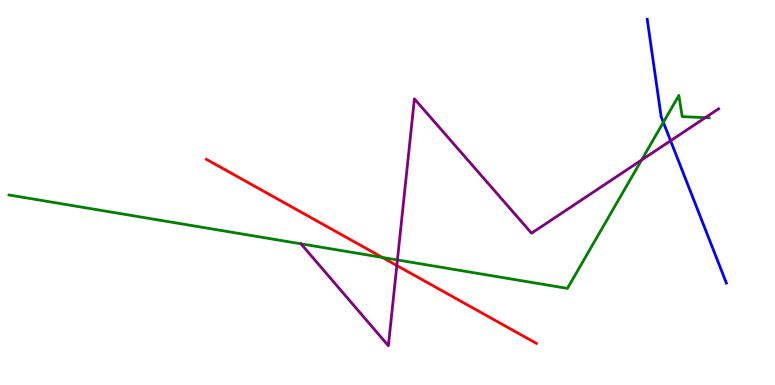[{'lines': ['blue', 'red'], 'intersections': []}, {'lines': ['green', 'red'], 'intersections': [{'x': 4.93, 'y': 3.31}]}, {'lines': ['purple', 'red'], 'intersections': [{'x': 5.12, 'y': 3.1}]}, {'lines': ['blue', 'green'], 'intersections': [{'x': 8.56, 'y': 6.82}]}, {'lines': ['blue', 'purple'], 'intersections': [{'x': 8.65, 'y': 6.34}]}, {'lines': ['green', 'purple'], 'intersections': [{'x': 5.13, 'y': 3.25}, {'x': 8.28, 'y': 5.84}, {'x': 9.1, 'y': 6.94}]}]